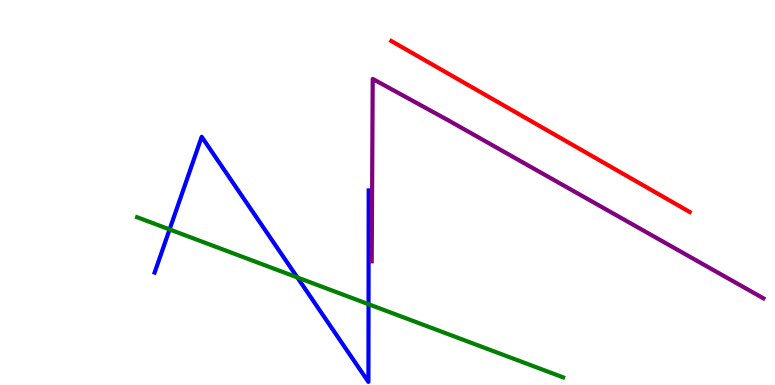[{'lines': ['blue', 'red'], 'intersections': []}, {'lines': ['green', 'red'], 'intersections': []}, {'lines': ['purple', 'red'], 'intersections': []}, {'lines': ['blue', 'green'], 'intersections': [{'x': 2.19, 'y': 4.04}, {'x': 3.84, 'y': 2.79}, {'x': 4.76, 'y': 2.1}]}, {'lines': ['blue', 'purple'], 'intersections': []}, {'lines': ['green', 'purple'], 'intersections': []}]